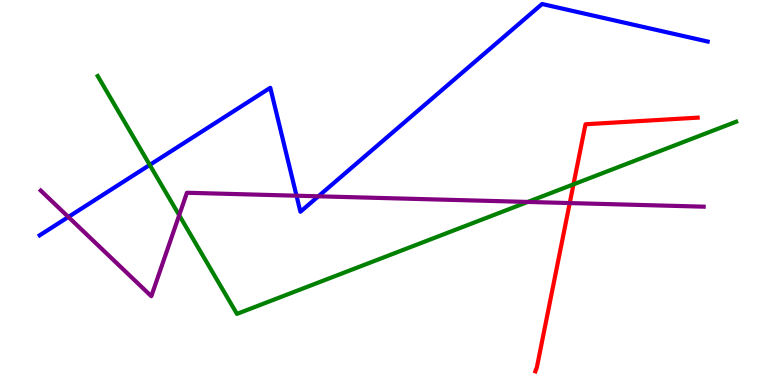[{'lines': ['blue', 'red'], 'intersections': []}, {'lines': ['green', 'red'], 'intersections': [{'x': 7.4, 'y': 5.21}]}, {'lines': ['purple', 'red'], 'intersections': [{'x': 7.35, 'y': 4.73}]}, {'lines': ['blue', 'green'], 'intersections': [{'x': 1.93, 'y': 5.72}]}, {'lines': ['blue', 'purple'], 'intersections': [{'x': 0.882, 'y': 4.36}, {'x': 3.83, 'y': 4.92}, {'x': 4.11, 'y': 4.9}]}, {'lines': ['green', 'purple'], 'intersections': [{'x': 2.31, 'y': 4.41}, {'x': 6.81, 'y': 4.75}]}]